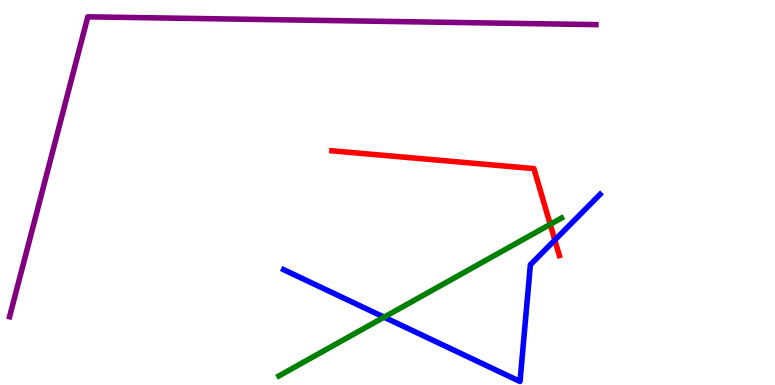[{'lines': ['blue', 'red'], 'intersections': [{'x': 7.16, 'y': 3.77}]}, {'lines': ['green', 'red'], 'intersections': [{'x': 7.1, 'y': 4.17}]}, {'lines': ['purple', 'red'], 'intersections': []}, {'lines': ['blue', 'green'], 'intersections': [{'x': 4.96, 'y': 1.76}]}, {'lines': ['blue', 'purple'], 'intersections': []}, {'lines': ['green', 'purple'], 'intersections': []}]